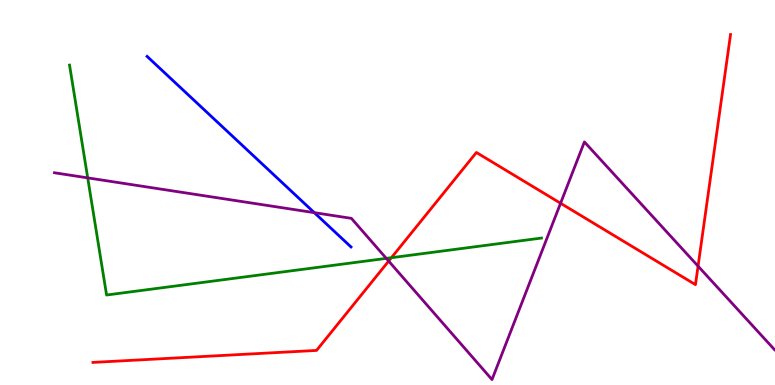[{'lines': ['blue', 'red'], 'intersections': []}, {'lines': ['green', 'red'], 'intersections': [{'x': 5.05, 'y': 3.31}]}, {'lines': ['purple', 'red'], 'intersections': [{'x': 5.02, 'y': 3.22}, {'x': 7.23, 'y': 4.72}, {'x': 9.01, 'y': 3.09}]}, {'lines': ['blue', 'green'], 'intersections': []}, {'lines': ['blue', 'purple'], 'intersections': [{'x': 4.06, 'y': 4.48}]}, {'lines': ['green', 'purple'], 'intersections': [{'x': 1.13, 'y': 5.38}, {'x': 4.98, 'y': 3.29}]}]